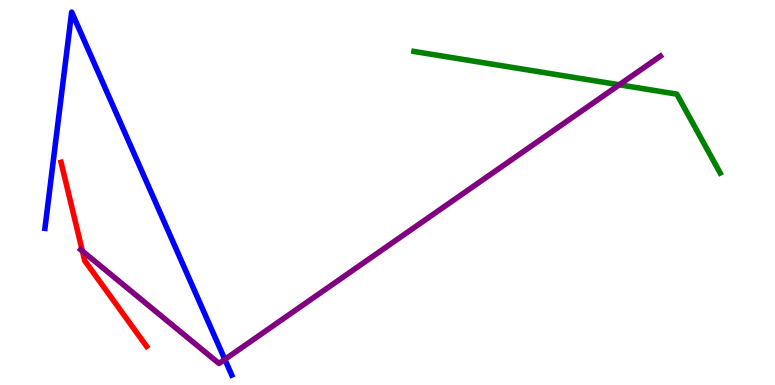[{'lines': ['blue', 'red'], 'intersections': []}, {'lines': ['green', 'red'], 'intersections': []}, {'lines': ['purple', 'red'], 'intersections': [{'x': 1.06, 'y': 3.48}]}, {'lines': ['blue', 'green'], 'intersections': []}, {'lines': ['blue', 'purple'], 'intersections': [{'x': 2.9, 'y': 0.665}]}, {'lines': ['green', 'purple'], 'intersections': [{'x': 7.99, 'y': 7.8}]}]